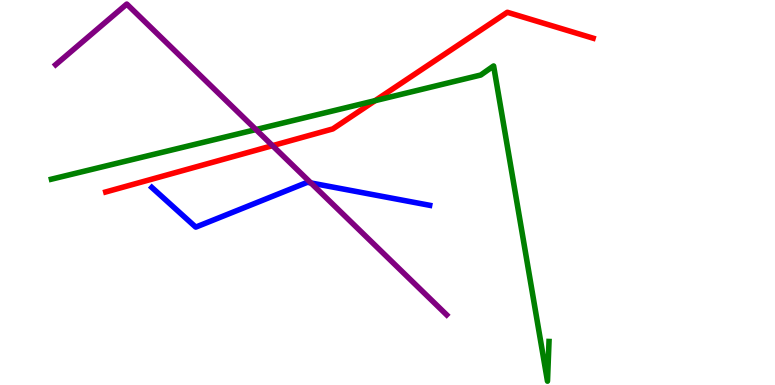[{'lines': ['blue', 'red'], 'intersections': []}, {'lines': ['green', 'red'], 'intersections': [{'x': 4.84, 'y': 7.39}]}, {'lines': ['purple', 'red'], 'intersections': [{'x': 3.52, 'y': 6.22}]}, {'lines': ['blue', 'green'], 'intersections': []}, {'lines': ['blue', 'purple'], 'intersections': [{'x': 4.01, 'y': 5.25}]}, {'lines': ['green', 'purple'], 'intersections': [{'x': 3.3, 'y': 6.63}]}]